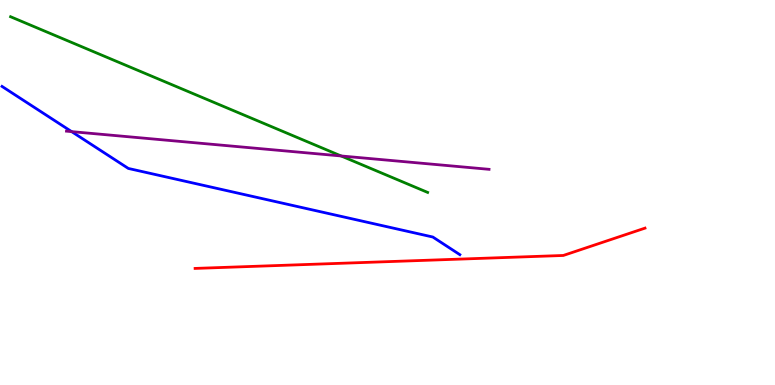[{'lines': ['blue', 'red'], 'intersections': []}, {'lines': ['green', 'red'], 'intersections': []}, {'lines': ['purple', 'red'], 'intersections': []}, {'lines': ['blue', 'green'], 'intersections': []}, {'lines': ['blue', 'purple'], 'intersections': [{'x': 0.924, 'y': 6.58}]}, {'lines': ['green', 'purple'], 'intersections': [{'x': 4.4, 'y': 5.95}]}]